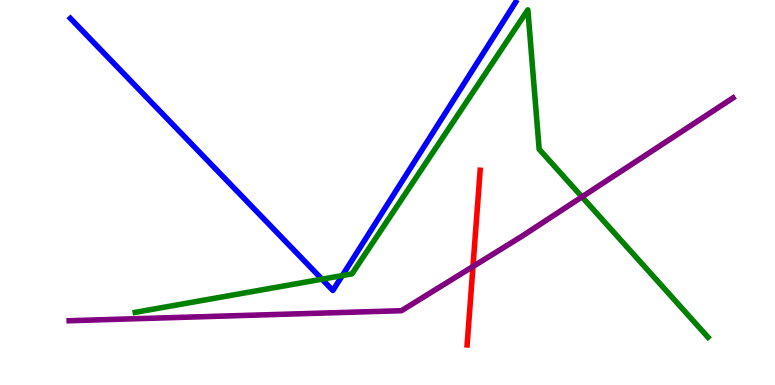[{'lines': ['blue', 'red'], 'intersections': []}, {'lines': ['green', 'red'], 'intersections': []}, {'lines': ['purple', 'red'], 'intersections': [{'x': 6.1, 'y': 3.08}]}, {'lines': ['blue', 'green'], 'intersections': [{'x': 4.15, 'y': 2.75}, {'x': 4.42, 'y': 2.84}]}, {'lines': ['blue', 'purple'], 'intersections': []}, {'lines': ['green', 'purple'], 'intersections': [{'x': 7.51, 'y': 4.89}]}]